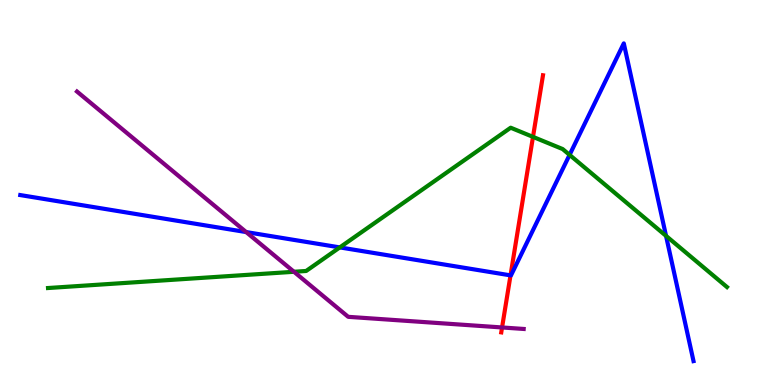[{'lines': ['blue', 'red'], 'intersections': [{'x': 6.59, 'y': 2.85}]}, {'lines': ['green', 'red'], 'intersections': [{'x': 6.88, 'y': 6.44}]}, {'lines': ['purple', 'red'], 'intersections': [{'x': 6.48, 'y': 1.49}]}, {'lines': ['blue', 'green'], 'intersections': [{'x': 4.38, 'y': 3.57}, {'x': 7.35, 'y': 5.98}, {'x': 8.59, 'y': 3.87}]}, {'lines': ['blue', 'purple'], 'intersections': [{'x': 3.18, 'y': 3.97}]}, {'lines': ['green', 'purple'], 'intersections': [{'x': 3.79, 'y': 2.94}]}]